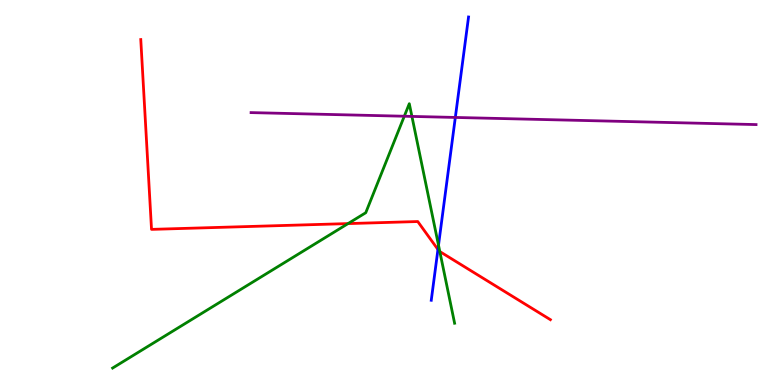[{'lines': ['blue', 'red'], 'intersections': [{'x': 5.65, 'y': 3.52}]}, {'lines': ['green', 'red'], 'intersections': [{'x': 4.49, 'y': 4.19}, {'x': 5.68, 'y': 3.47}]}, {'lines': ['purple', 'red'], 'intersections': []}, {'lines': ['blue', 'green'], 'intersections': [{'x': 5.66, 'y': 3.63}]}, {'lines': ['blue', 'purple'], 'intersections': [{'x': 5.88, 'y': 6.95}]}, {'lines': ['green', 'purple'], 'intersections': [{'x': 5.22, 'y': 6.98}, {'x': 5.32, 'y': 6.98}]}]